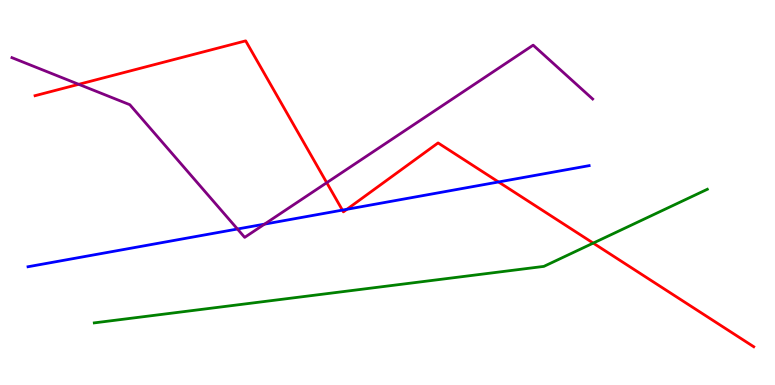[{'lines': ['blue', 'red'], 'intersections': [{'x': 4.42, 'y': 4.54}, {'x': 4.48, 'y': 4.56}, {'x': 6.43, 'y': 5.27}]}, {'lines': ['green', 'red'], 'intersections': [{'x': 7.65, 'y': 3.69}]}, {'lines': ['purple', 'red'], 'intersections': [{'x': 1.02, 'y': 7.81}, {'x': 4.22, 'y': 5.25}]}, {'lines': ['blue', 'green'], 'intersections': []}, {'lines': ['blue', 'purple'], 'intersections': [{'x': 3.06, 'y': 4.05}, {'x': 3.41, 'y': 4.18}]}, {'lines': ['green', 'purple'], 'intersections': []}]